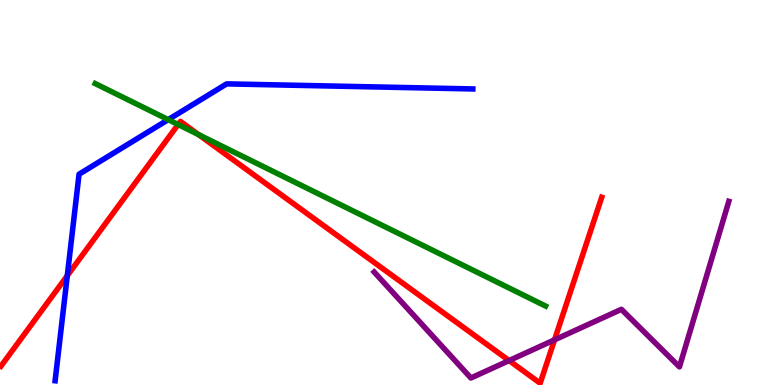[{'lines': ['blue', 'red'], 'intersections': [{'x': 0.868, 'y': 2.84}]}, {'lines': ['green', 'red'], 'intersections': [{'x': 2.3, 'y': 6.77}, {'x': 2.56, 'y': 6.5}]}, {'lines': ['purple', 'red'], 'intersections': [{'x': 6.57, 'y': 0.634}, {'x': 7.16, 'y': 1.17}]}, {'lines': ['blue', 'green'], 'intersections': [{'x': 2.17, 'y': 6.89}]}, {'lines': ['blue', 'purple'], 'intersections': []}, {'lines': ['green', 'purple'], 'intersections': []}]